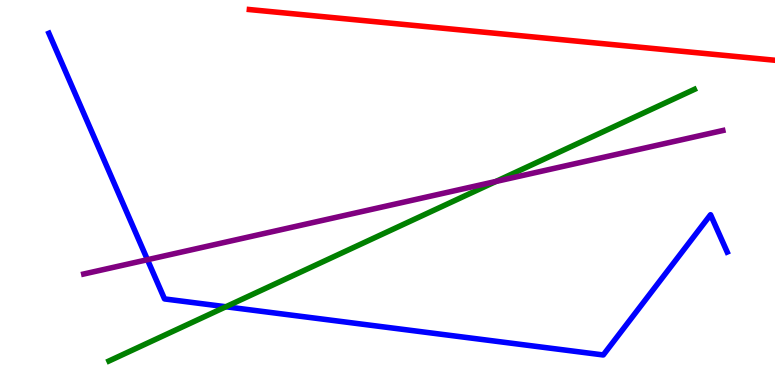[{'lines': ['blue', 'red'], 'intersections': []}, {'lines': ['green', 'red'], 'intersections': []}, {'lines': ['purple', 'red'], 'intersections': []}, {'lines': ['blue', 'green'], 'intersections': [{'x': 2.91, 'y': 2.03}]}, {'lines': ['blue', 'purple'], 'intersections': [{'x': 1.9, 'y': 3.25}]}, {'lines': ['green', 'purple'], 'intersections': [{'x': 6.4, 'y': 5.29}]}]